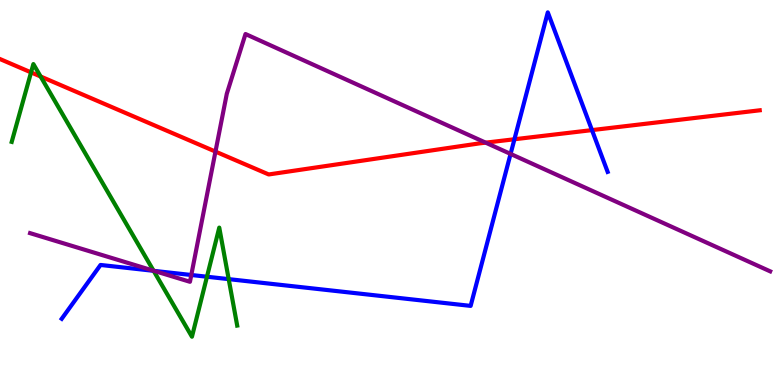[{'lines': ['blue', 'red'], 'intersections': [{'x': 6.64, 'y': 6.38}, {'x': 7.64, 'y': 6.62}]}, {'lines': ['green', 'red'], 'intersections': [{'x': 0.401, 'y': 8.12}, {'x': 0.524, 'y': 8.01}]}, {'lines': ['purple', 'red'], 'intersections': [{'x': 2.78, 'y': 6.06}, {'x': 6.27, 'y': 6.29}]}, {'lines': ['blue', 'green'], 'intersections': [{'x': 1.98, 'y': 2.97}, {'x': 2.67, 'y': 2.81}, {'x': 2.95, 'y': 2.75}]}, {'lines': ['blue', 'purple'], 'intersections': [{'x': 1.99, 'y': 2.96}, {'x': 2.47, 'y': 2.86}, {'x': 6.59, 'y': 6.0}]}, {'lines': ['green', 'purple'], 'intersections': [{'x': 1.98, 'y': 2.97}]}]